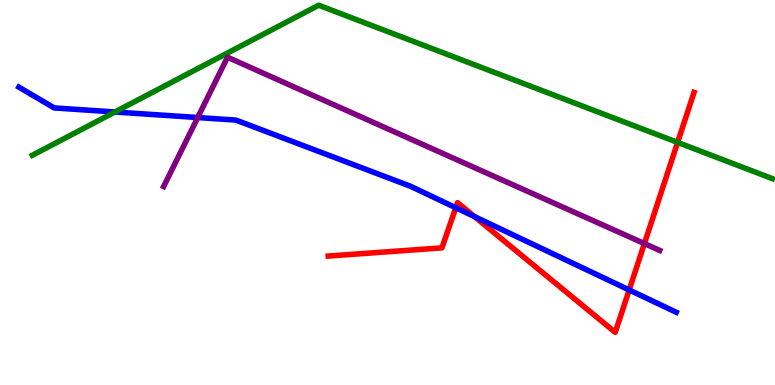[{'lines': ['blue', 'red'], 'intersections': [{'x': 5.88, 'y': 4.6}, {'x': 6.12, 'y': 4.37}, {'x': 8.12, 'y': 2.47}]}, {'lines': ['green', 'red'], 'intersections': [{'x': 8.74, 'y': 6.3}]}, {'lines': ['purple', 'red'], 'intersections': [{'x': 8.31, 'y': 3.67}]}, {'lines': ['blue', 'green'], 'intersections': [{'x': 1.48, 'y': 7.09}]}, {'lines': ['blue', 'purple'], 'intersections': [{'x': 2.55, 'y': 6.95}]}, {'lines': ['green', 'purple'], 'intersections': []}]